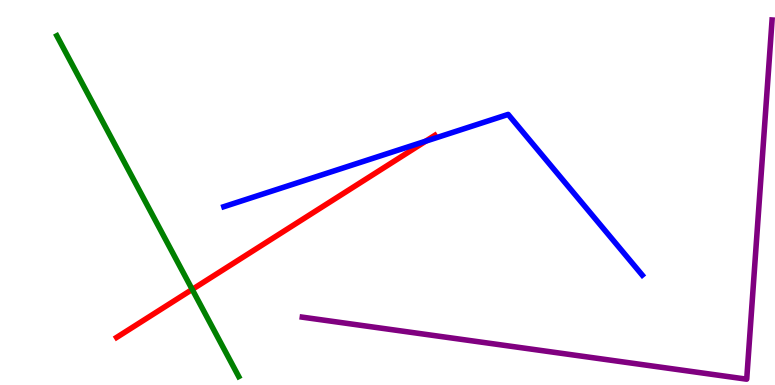[{'lines': ['blue', 'red'], 'intersections': [{'x': 5.49, 'y': 6.33}]}, {'lines': ['green', 'red'], 'intersections': [{'x': 2.48, 'y': 2.48}]}, {'lines': ['purple', 'red'], 'intersections': []}, {'lines': ['blue', 'green'], 'intersections': []}, {'lines': ['blue', 'purple'], 'intersections': []}, {'lines': ['green', 'purple'], 'intersections': []}]